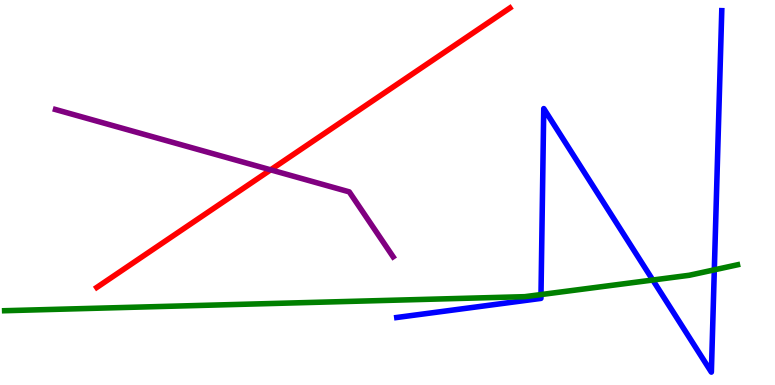[{'lines': ['blue', 'red'], 'intersections': []}, {'lines': ['green', 'red'], 'intersections': []}, {'lines': ['purple', 'red'], 'intersections': [{'x': 3.49, 'y': 5.59}]}, {'lines': ['blue', 'green'], 'intersections': [{'x': 6.98, 'y': 2.35}, {'x': 8.42, 'y': 2.73}, {'x': 9.22, 'y': 2.99}]}, {'lines': ['blue', 'purple'], 'intersections': []}, {'lines': ['green', 'purple'], 'intersections': []}]